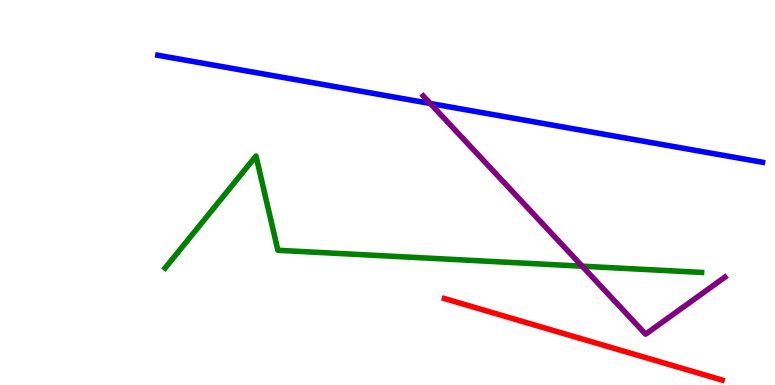[{'lines': ['blue', 'red'], 'intersections': []}, {'lines': ['green', 'red'], 'intersections': []}, {'lines': ['purple', 'red'], 'intersections': []}, {'lines': ['blue', 'green'], 'intersections': []}, {'lines': ['blue', 'purple'], 'intersections': [{'x': 5.55, 'y': 7.31}]}, {'lines': ['green', 'purple'], 'intersections': [{'x': 7.51, 'y': 3.09}]}]